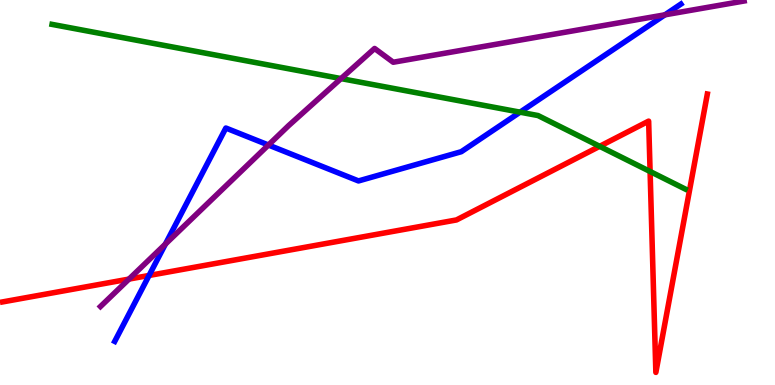[{'lines': ['blue', 'red'], 'intersections': [{'x': 1.92, 'y': 2.85}]}, {'lines': ['green', 'red'], 'intersections': [{'x': 7.74, 'y': 6.2}, {'x': 8.39, 'y': 5.55}]}, {'lines': ['purple', 'red'], 'intersections': [{'x': 1.66, 'y': 2.75}]}, {'lines': ['blue', 'green'], 'intersections': [{'x': 6.71, 'y': 7.09}]}, {'lines': ['blue', 'purple'], 'intersections': [{'x': 2.13, 'y': 3.66}, {'x': 3.46, 'y': 6.23}, {'x': 8.58, 'y': 9.62}]}, {'lines': ['green', 'purple'], 'intersections': [{'x': 4.4, 'y': 7.96}]}]